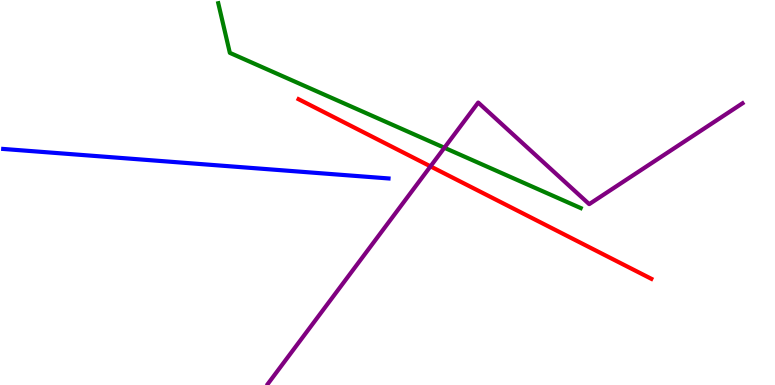[{'lines': ['blue', 'red'], 'intersections': []}, {'lines': ['green', 'red'], 'intersections': []}, {'lines': ['purple', 'red'], 'intersections': [{'x': 5.55, 'y': 5.68}]}, {'lines': ['blue', 'green'], 'intersections': []}, {'lines': ['blue', 'purple'], 'intersections': []}, {'lines': ['green', 'purple'], 'intersections': [{'x': 5.73, 'y': 6.16}]}]